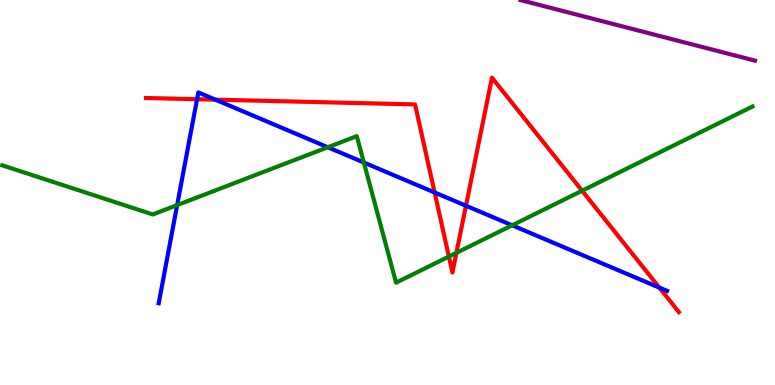[{'lines': ['blue', 'red'], 'intersections': [{'x': 2.54, 'y': 7.42}, {'x': 2.78, 'y': 7.41}, {'x': 5.61, 'y': 5.0}, {'x': 6.01, 'y': 4.66}, {'x': 8.51, 'y': 2.53}]}, {'lines': ['green', 'red'], 'intersections': [{'x': 5.79, 'y': 3.34}, {'x': 5.89, 'y': 3.43}, {'x': 7.51, 'y': 5.05}]}, {'lines': ['purple', 'red'], 'intersections': []}, {'lines': ['blue', 'green'], 'intersections': [{'x': 2.29, 'y': 4.67}, {'x': 4.23, 'y': 6.18}, {'x': 4.69, 'y': 5.78}, {'x': 6.61, 'y': 4.15}]}, {'lines': ['blue', 'purple'], 'intersections': []}, {'lines': ['green', 'purple'], 'intersections': []}]